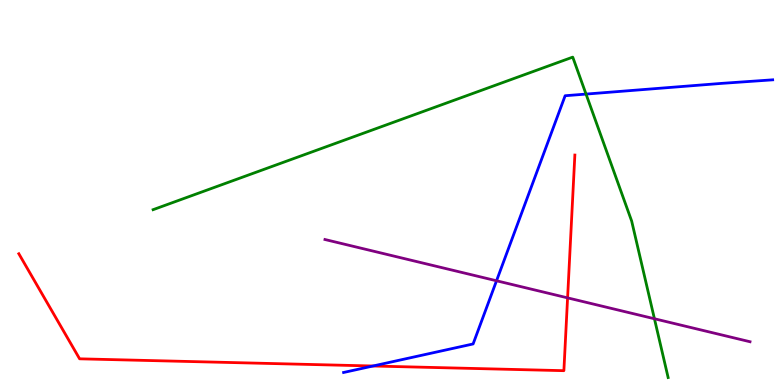[{'lines': ['blue', 'red'], 'intersections': [{'x': 4.81, 'y': 0.493}]}, {'lines': ['green', 'red'], 'intersections': []}, {'lines': ['purple', 'red'], 'intersections': [{'x': 7.32, 'y': 2.26}]}, {'lines': ['blue', 'green'], 'intersections': [{'x': 7.56, 'y': 7.56}]}, {'lines': ['blue', 'purple'], 'intersections': [{'x': 6.41, 'y': 2.71}]}, {'lines': ['green', 'purple'], 'intersections': [{'x': 8.44, 'y': 1.72}]}]